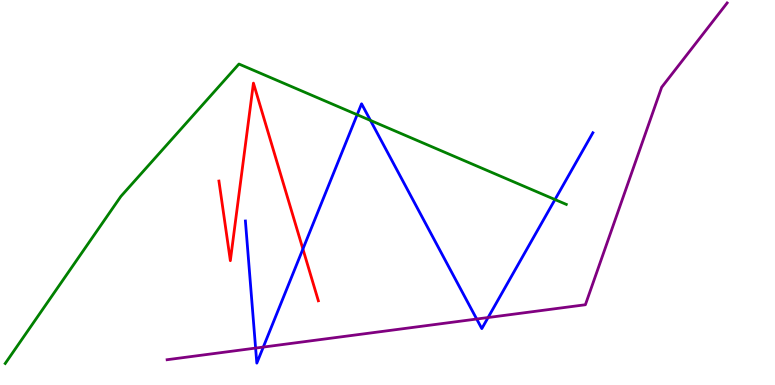[{'lines': ['blue', 'red'], 'intersections': [{'x': 3.91, 'y': 3.53}]}, {'lines': ['green', 'red'], 'intersections': []}, {'lines': ['purple', 'red'], 'intersections': []}, {'lines': ['blue', 'green'], 'intersections': [{'x': 4.61, 'y': 7.02}, {'x': 4.78, 'y': 6.87}, {'x': 7.16, 'y': 4.82}]}, {'lines': ['blue', 'purple'], 'intersections': [{'x': 3.3, 'y': 0.959}, {'x': 3.4, 'y': 0.985}, {'x': 6.15, 'y': 1.71}, {'x': 6.3, 'y': 1.75}]}, {'lines': ['green', 'purple'], 'intersections': []}]